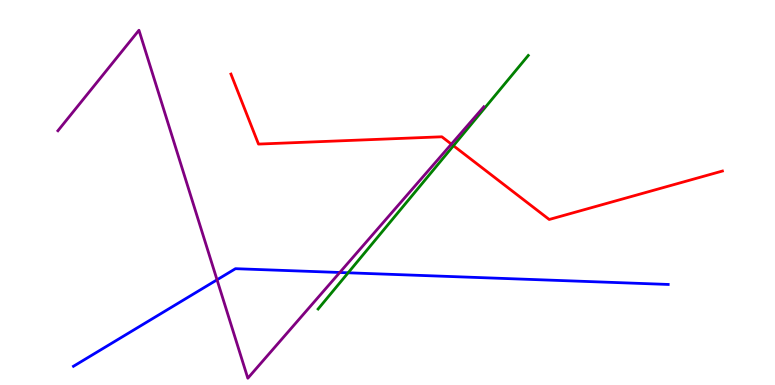[{'lines': ['blue', 'red'], 'intersections': []}, {'lines': ['green', 'red'], 'intersections': [{'x': 5.85, 'y': 6.21}]}, {'lines': ['purple', 'red'], 'intersections': [{'x': 5.82, 'y': 6.26}]}, {'lines': ['blue', 'green'], 'intersections': [{'x': 4.49, 'y': 2.91}]}, {'lines': ['blue', 'purple'], 'intersections': [{'x': 2.8, 'y': 2.73}, {'x': 4.38, 'y': 2.92}]}, {'lines': ['green', 'purple'], 'intersections': []}]